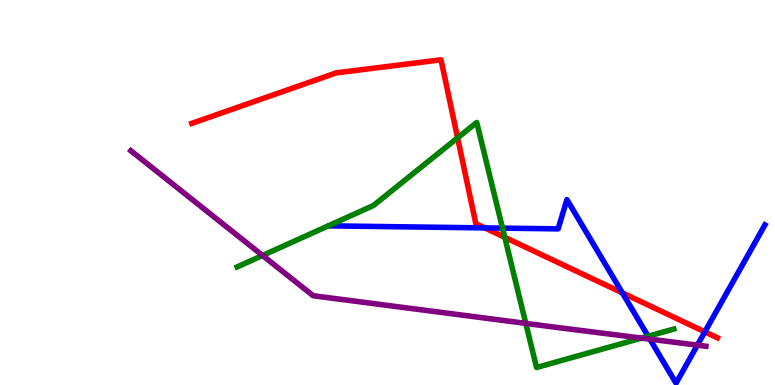[{'lines': ['blue', 'red'], 'intersections': [{'x': 6.26, 'y': 4.08}, {'x': 8.03, 'y': 2.39}, {'x': 9.1, 'y': 1.38}]}, {'lines': ['green', 'red'], 'intersections': [{'x': 5.9, 'y': 6.42}, {'x': 6.51, 'y': 3.84}]}, {'lines': ['purple', 'red'], 'intersections': []}, {'lines': ['blue', 'green'], 'intersections': [{'x': 6.48, 'y': 4.07}, {'x': 8.36, 'y': 1.27}]}, {'lines': ['blue', 'purple'], 'intersections': [{'x': 8.39, 'y': 1.19}, {'x': 9.0, 'y': 1.04}]}, {'lines': ['green', 'purple'], 'intersections': [{'x': 3.39, 'y': 3.36}, {'x': 6.78, 'y': 1.6}, {'x': 8.28, 'y': 1.22}]}]